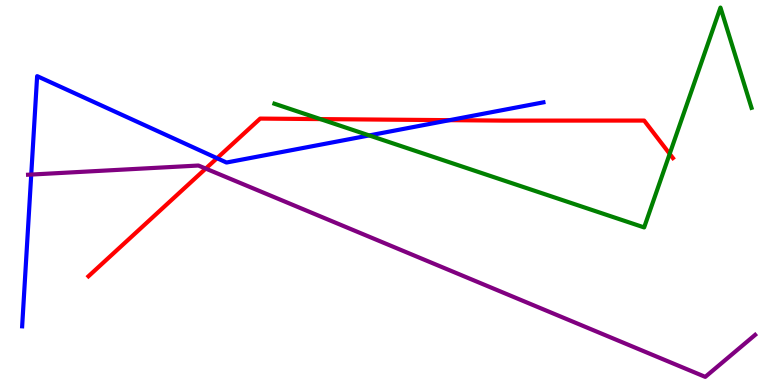[{'lines': ['blue', 'red'], 'intersections': [{'x': 2.8, 'y': 5.89}, {'x': 5.8, 'y': 6.88}]}, {'lines': ['green', 'red'], 'intersections': [{'x': 4.13, 'y': 6.91}, {'x': 8.64, 'y': 6.0}]}, {'lines': ['purple', 'red'], 'intersections': [{'x': 2.65, 'y': 5.62}]}, {'lines': ['blue', 'green'], 'intersections': [{'x': 4.76, 'y': 6.48}]}, {'lines': ['blue', 'purple'], 'intersections': [{'x': 0.403, 'y': 5.47}]}, {'lines': ['green', 'purple'], 'intersections': []}]